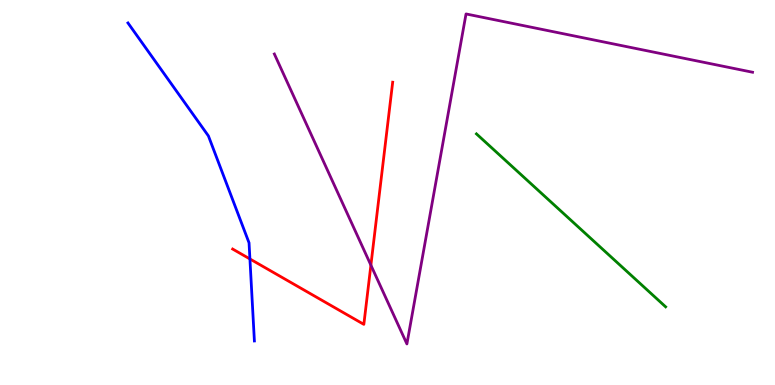[{'lines': ['blue', 'red'], 'intersections': [{'x': 3.22, 'y': 3.27}]}, {'lines': ['green', 'red'], 'intersections': []}, {'lines': ['purple', 'red'], 'intersections': [{'x': 4.79, 'y': 3.11}]}, {'lines': ['blue', 'green'], 'intersections': []}, {'lines': ['blue', 'purple'], 'intersections': []}, {'lines': ['green', 'purple'], 'intersections': []}]